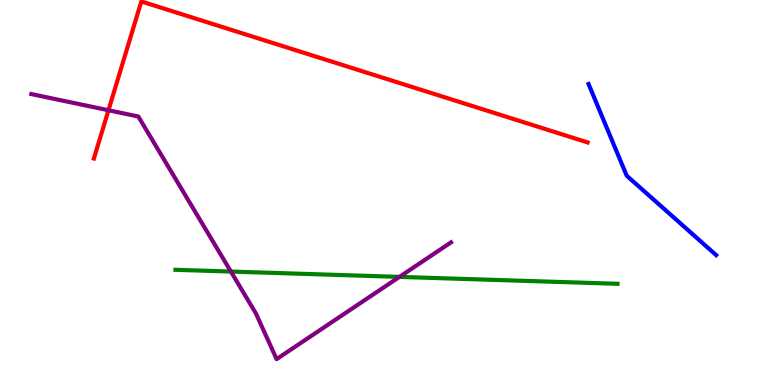[{'lines': ['blue', 'red'], 'intersections': []}, {'lines': ['green', 'red'], 'intersections': []}, {'lines': ['purple', 'red'], 'intersections': [{'x': 1.4, 'y': 7.14}]}, {'lines': ['blue', 'green'], 'intersections': []}, {'lines': ['blue', 'purple'], 'intersections': []}, {'lines': ['green', 'purple'], 'intersections': [{'x': 2.98, 'y': 2.95}, {'x': 5.15, 'y': 2.81}]}]